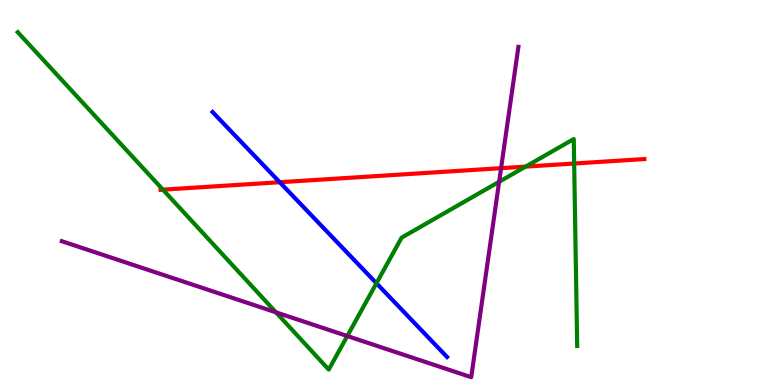[{'lines': ['blue', 'red'], 'intersections': [{'x': 3.61, 'y': 5.27}]}, {'lines': ['green', 'red'], 'intersections': [{'x': 2.1, 'y': 5.07}, {'x': 6.78, 'y': 5.67}, {'x': 7.41, 'y': 5.75}]}, {'lines': ['purple', 'red'], 'intersections': [{'x': 6.47, 'y': 5.63}]}, {'lines': ['blue', 'green'], 'intersections': [{'x': 4.86, 'y': 2.64}]}, {'lines': ['blue', 'purple'], 'intersections': []}, {'lines': ['green', 'purple'], 'intersections': [{'x': 3.56, 'y': 1.89}, {'x': 4.48, 'y': 1.27}, {'x': 6.44, 'y': 5.28}]}]